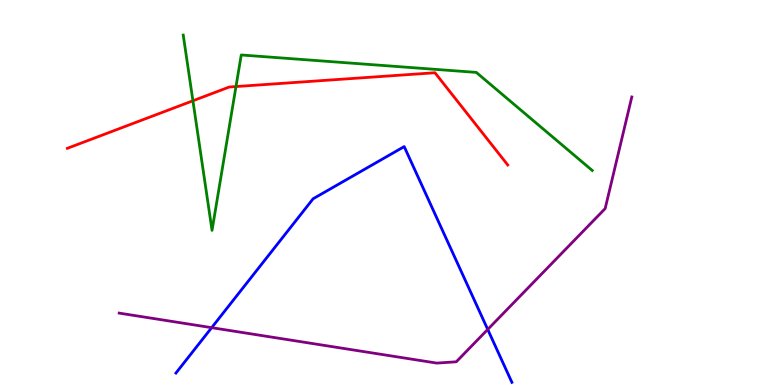[{'lines': ['blue', 'red'], 'intersections': []}, {'lines': ['green', 'red'], 'intersections': [{'x': 2.49, 'y': 7.38}, {'x': 3.04, 'y': 7.75}]}, {'lines': ['purple', 'red'], 'intersections': []}, {'lines': ['blue', 'green'], 'intersections': []}, {'lines': ['blue', 'purple'], 'intersections': [{'x': 2.73, 'y': 1.49}, {'x': 6.29, 'y': 1.44}]}, {'lines': ['green', 'purple'], 'intersections': []}]